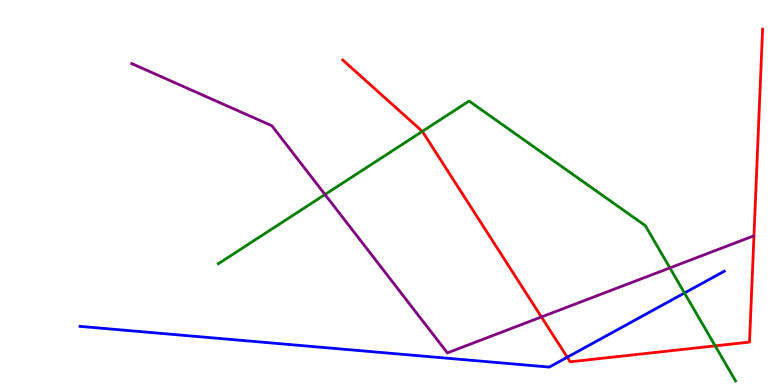[{'lines': ['blue', 'red'], 'intersections': [{'x': 7.32, 'y': 0.721}]}, {'lines': ['green', 'red'], 'intersections': [{'x': 5.45, 'y': 6.59}, {'x': 9.23, 'y': 1.02}]}, {'lines': ['purple', 'red'], 'intersections': [{'x': 6.99, 'y': 1.77}]}, {'lines': ['blue', 'green'], 'intersections': [{'x': 8.83, 'y': 2.39}]}, {'lines': ['blue', 'purple'], 'intersections': []}, {'lines': ['green', 'purple'], 'intersections': [{'x': 4.19, 'y': 4.95}, {'x': 8.64, 'y': 3.04}]}]